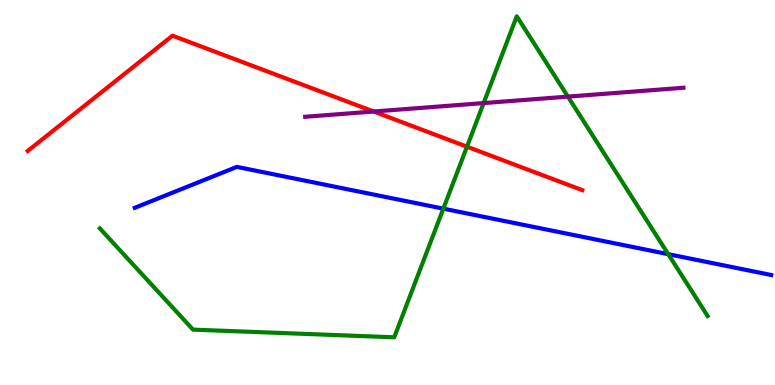[{'lines': ['blue', 'red'], 'intersections': []}, {'lines': ['green', 'red'], 'intersections': [{'x': 6.03, 'y': 6.19}]}, {'lines': ['purple', 'red'], 'intersections': [{'x': 4.82, 'y': 7.1}]}, {'lines': ['blue', 'green'], 'intersections': [{'x': 5.72, 'y': 4.58}, {'x': 8.62, 'y': 3.4}]}, {'lines': ['blue', 'purple'], 'intersections': []}, {'lines': ['green', 'purple'], 'intersections': [{'x': 6.24, 'y': 7.32}, {'x': 7.33, 'y': 7.49}]}]